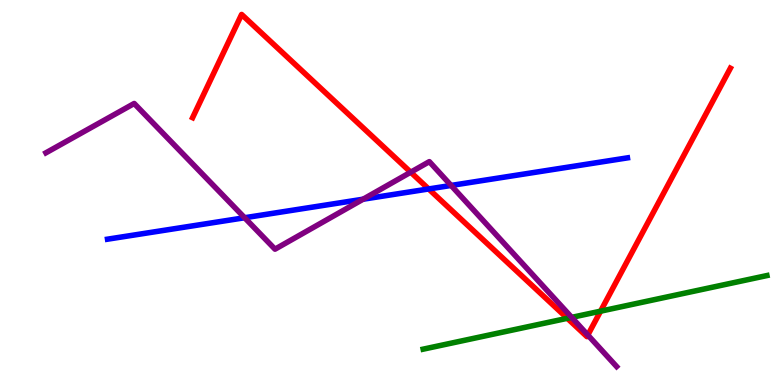[{'lines': ['blue', 'red'], 'intersections': [{'x': 5.53, 'y': 5.09}]}, {'lines': ['green', 'red'], 'intersections': [{'x': 7.32, 'y': 1.73}, {'x': 7.75, 'y': 1.92}]}, {'lines': ['purple', 'red'], 'intersections': [{'x': 5.3, 'y': 5.53}, {'x': 7.58, 'y': 1.3}]}, {'lines': ['blue', 'green'], 'intersections': []}, {'lines': ['blue', 'purple'], 'intersections': [{'x': 3.16, 'y': 4.34}, {'x': 4.69, 'y': 4.83}, {'x': 5.82, 'y': 5.18}]}, {'lines': ['green', 'purple'], 'intersections': [{'x': 7.38, 'y': 1.76}]}]